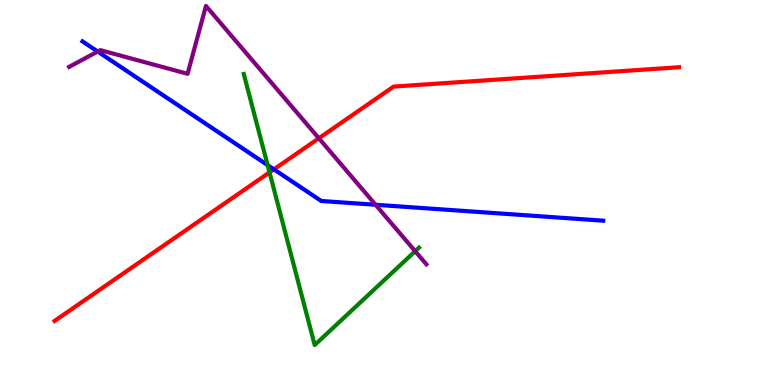[{'lines': ['blue', 'red'], 'intersections': [{'x': 3.53, 'y': 5.6}]}, {'lines': ['green', 'red'], 'intersections': [{'x': 3.48, 'y': 5.52}]}, {'lines': ['purple', 'red'], 'intersections': [{'x': 4.11, 'y': 6.41}]}, {'lines': ['blue', 'green'], 'intersections': [{'x': 3.45, 'y': 5.71}]}, {'lines': ['blue', 'purple'], 'intersections': [{'x': 1.26, 'y': 8.66}, {'x': 4.85, 'y': 4.68}]}, {'lines': ['green', 'purple'], 'intersections': [{'x': 5.36, 'y': 3.48}]}]